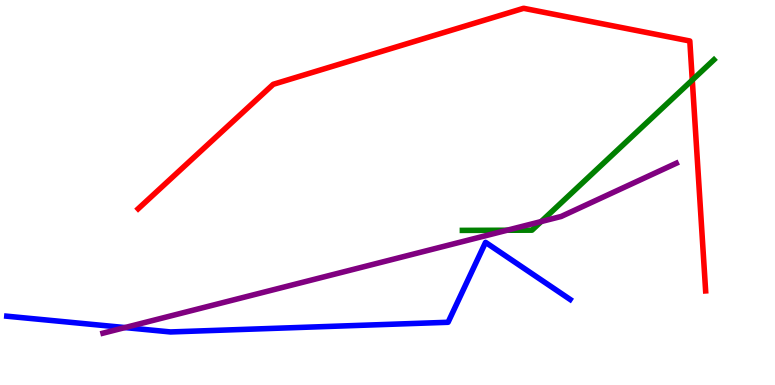[{'lines': ['blue', 'red'], 'intersections': []}, {'lines': ['green', 'red'], 'intersections': [{'x': 8.93, 'y': 7.92}]}, {'lines': ['purple', 'red'], 'intersections': []}, {'lines': ['blue', 'green'], 'intersections': []}, {'lines': ['blue', 'purple'], 'intersections': [{'x': 1.61, 'y': 1.49}]}, {'lines': ['green', 'purple'], 'intersections': [{'x': 6.54, 'y': 4.02}, {'x': 6.98, 'y': 4.25}]}]